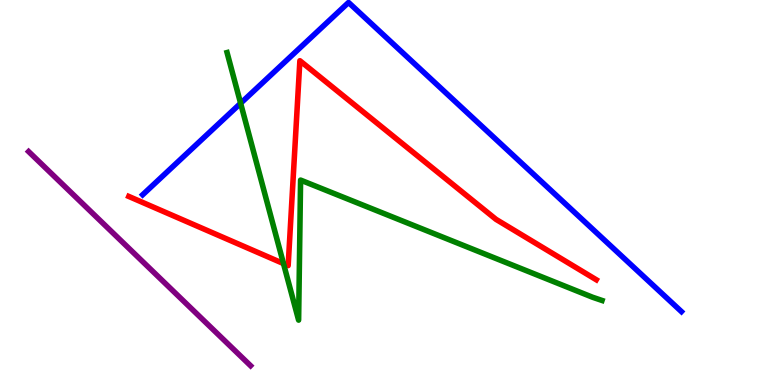[{'lines': ['blue', 'red'], 'intersections': []}, {'lines': ['green', 'red'], 'intersections': [{'x': 3.66, 'y': 3.15}]}, {'lines': ['purple', 'red'], 'intersections': []}, {'lines': ['blue', 'green'], 'intersections': [{'x': 3.1, 'y': 7.32}]}, {'lines': ['blue', 'purple'], 'intersections': []}, {'lines': ['green', 'purple'], 'intersections': []}]